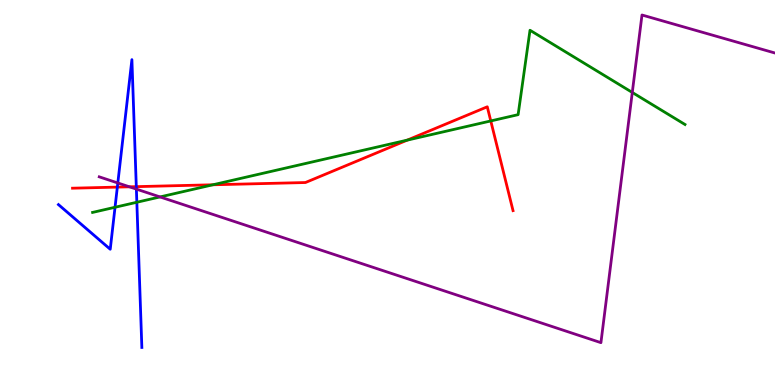[{'lines': ['blue', 'red'], 'intersections': [{'x': 1.51, 'y': 5.14}, {'x': 1.76, 'y': 5.15}]}, {'lines': ['green', 'red'], 'intersections': [{'x': 2.75, 'y': 5.2}, {'x': 5.25, 'y': 6.36}, {'x': 6.33, 'y': 6.86}]}, {'lines': ['purple', 'red'], 'intersections': [{'x': 1.67, 'y': 5.15}]}, {'lines': ['blue', 'green'], 'intersections': [{'x': 1.48, 'y': 4.62}, {'x': 1.77, 'y': 4.75}]}, {'lines': ['blue', 'purple'], 'intersections': [{'x': 1.52, 'y': 5.25}, {'x': 1.76, 'y': 5.09}]}, {'lines': ['green', 'purple'], 'intersections': [{'x': 2.06, 'y': 4.89}, {'x': 8.16, 'y': 7.6}]}]